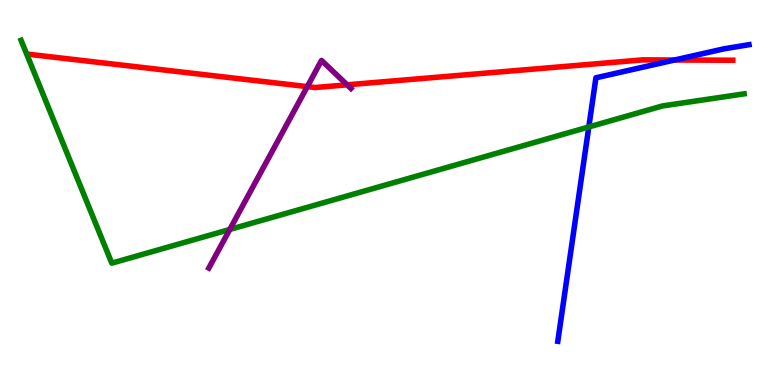[{'lines': ['blue', 'red'], 'intersections': [{'x': 8.7, 'y': 8.44}]}, {'lines': ['green', 'red'], 'intersections': []}, {'lines': ['purple', 'red'], 'intersections': [{'x': 3.97, 'y': 7.75}, {'x': 4.48, 'y': 7.8}]}, {'lines': ['blue', 'green'], 'intersections': [{'x': 7.6, 'y': 6.7}]}, {'lines': ['blue', 'purple'], 'intersections': []}, {'lines': ['green', 'purple'], 'intersections': [{'x': 2.97, 'y': 4.04}]}]